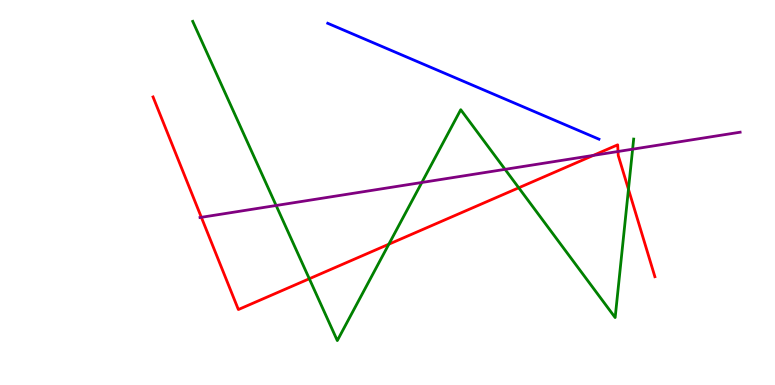[{'lines': ['blue', 'red'], 'intersections': []}, {'lines': ['green', 'red'], 'intersections': [{'x': 3.99, 'y': 2.76}, {'x': 5.02, 'y': 3.66}, {'x': 6.69, 'y': 5.12}, {'x': 8.11, 'y': 5.08}]}, {'lines': ['purple', 'red'], 'intersections': [{'x': 2.6, 'y': 4.36}, {'x': 7.66, 'y': 5.96}, {'x': 7.97, 'y': 6.06}]}, {'lines': ['blue', 'green'], 'intersections': []}, {'lines': ['blue', 'purple'], 'intersections': []}, {'lines': ['green', 'purple'], 'intersections': [{'x': 3.56, 'y': 4.66}, {'x': 5.44, 'y': 5.26}, {'x': 6.52, 'y': 5.6}, {'x': 8.16, 'y': 6.12}]}]